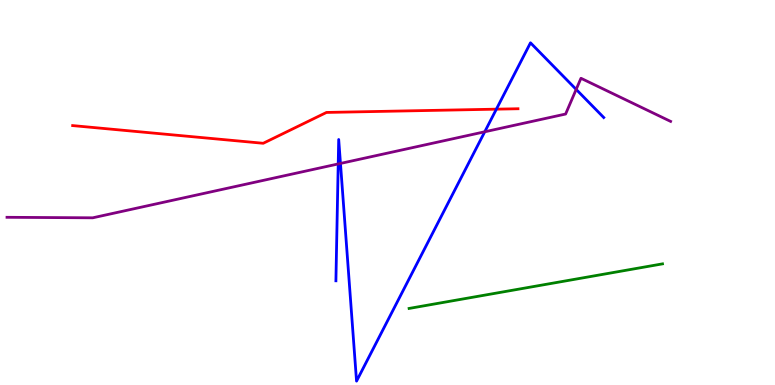[{'lines': ['blue', 'red'], 'intersections': [{'x': 6.4, 'y': 7.16}]}, {'lines': ['green', 'red'], 'intersections': []}, {'lines': ['purple', 'red'], 'intersections': []}, {'lines': ['blue', 'green'], 'intersections': []}, {'lines': ['blue', 'purple'], 'intersections': [{'x': 4.36, 'y': 5.74}, {'x': 4.39, 'y': 5.75}, {'x': 6.25, 'y': 6.58}, {'x': 7.43, 'y': 7.68}]}, {'lines': ['green', 'purple'], 'intersections': []}]